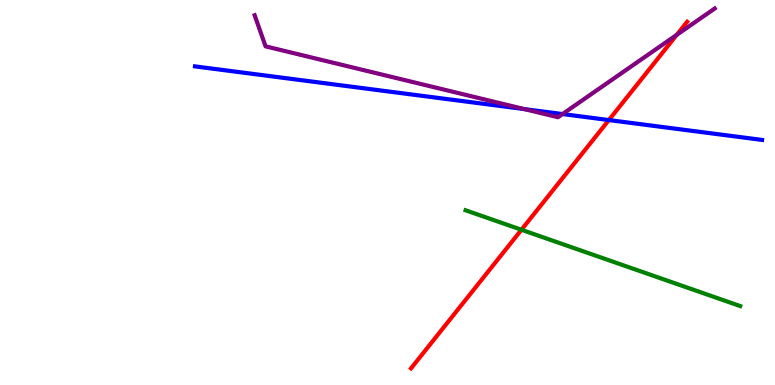[{'lines': ['blue', 'red'], 'intersections': [{'x': 7.86, 'y': 6.88}]}, {'lines': ['green', 'red'], 'intersections': [{'x': 6.73, 'y': 4.03}]}, {'lines': ['purple', 'red'], 'intersections': [{'x': 8.73, 'y': 9.1}]}, {'lines': ['blue', 'green'], 'intersections': []}, {'lines': ['blue', 'purple'], 'intersections': [{'x': 6.77, 'y': 7.17}, {'x': 7.26, 'y': 7.04}]}, {'lines': ['green', 'purple'], 'intersections': []}]